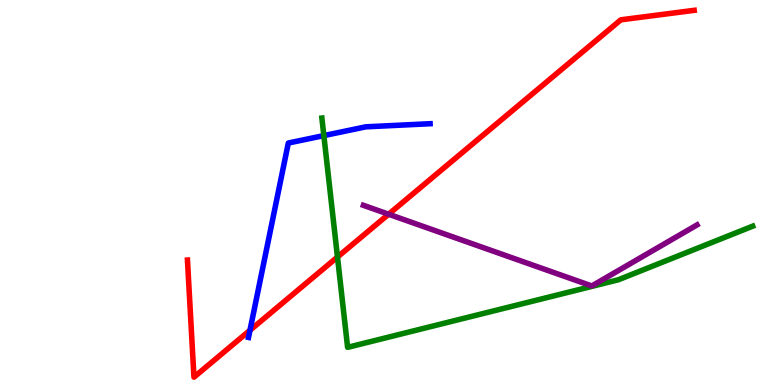[{'lines': ['blue', 'red'], 'intersections': [{'x': 3.23, 'y': 1.42}]}, {'lines': ['green', 'red'], 'intersections': [{'x': 4.35, 'y': 3.32}]}, {'lines': ['purple', 'red'], 'intersections': [{'x': 5.01, 'y': 4.44}]}, {'lines': ['blue', 'green'], 'intersections': [{'x': 4.18, 'y': 6.48}]}, {'lines': ['blue', 'purple'], 'intersections': []}, {'lines': ['green', 'purple'], 'intersections': []}]